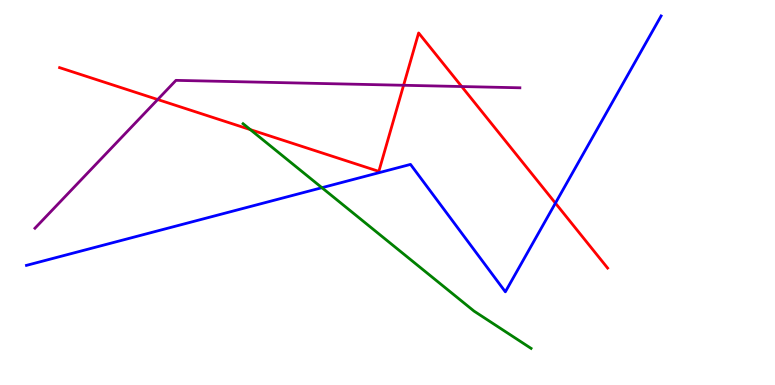[{'lines': ['blue', 'red'], 'intersections': [{'x': 7.17, 'y': 4.72}]}, {'lines': ['green', 'red'], 'intersections': [{'x': 3.23, 'y': 6.63}]}, {'lines': ['purple', 'red'], 'intersections': [{'x': 2.03, 'y': 7.42}, {'x': 5.21, 'y': 7.78}, {'x': 5.96, 'y': 7.75}]}, {'lines': ['blue', 'green'], 'intersections': [{'x': 4.15, 'y': 5.12}]}, {'lines': ['blue', 'purple'], 'intersections': []}, {'lines': ['green', 'purple'], 'intersections': []}]